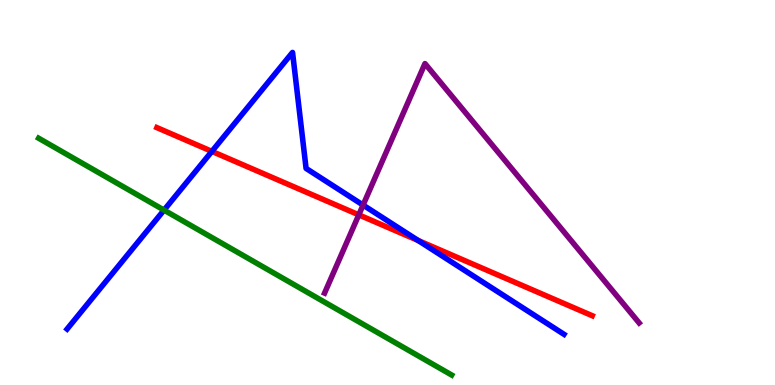[{'lines': ['blue', 'red'], 'intersections': [{'x': 2.73, 'y': 6.07}, {'x': 5.4, 'y': 3.75}]}, {'lines': ['green', 'red'], 'intersections': []}, {'lines': ['purple', 'red'], 'intersections': [{'x': 4.63, 'y': 4.42}]}, {'lines': ['blue', 'green'], 'intersections': [{'x': 2.12, 'y': 4.54}]}, {'lines': ['blue', 'purple'], 'intersections': [{'x': 4.68, 'y': 4.67}]}, {'lines': ['green', 'purple'], 'intersections': []}]